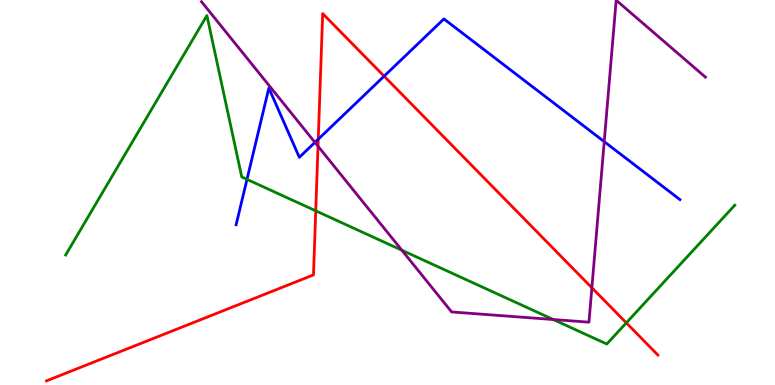[{'lines': ['blue', 'red'], 'intersections': [{'x': 4.11, 'y': 6.38}, {'x': 4.96, 'y': 8.02}]}, {'lines': ['green', 'red'], 'intersections': [{'x': 4.07, 'y': 4.52}, {'x': 8.08, 'y': 1.61}]}, {'lines': ['purple', 'red'], 'intersections': [{'x': 4.1, 'y': 6.2}, {'x': 7.64, 'y': 2.53}]}, {'lines': ['blue', 'green'], 'intersections': [{'x': 3.19, 'y': 5.34}]}, {'lines': ['blue', 'purple'], 'intersections': [{'x': 4.06, 'y': 6.3}, {'x': 7.8, 'y': 6.32}]}, {'lines': ['green', 'purple'], 'intersections': [{'x': 5.19, 'y': 3.5}, {'x': 7.14, 'y': 1.7}]}]